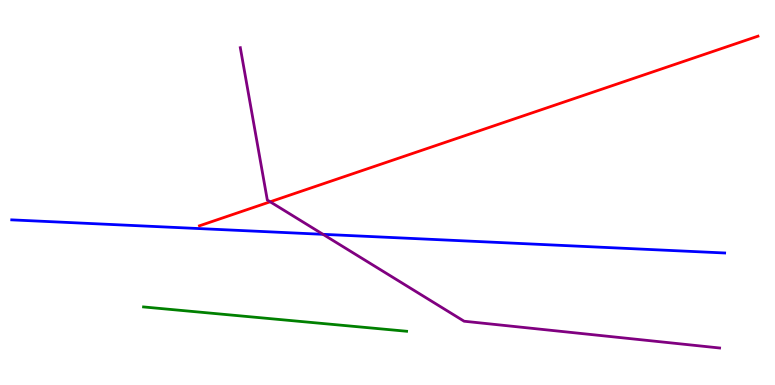[{'lines': ['blue', 'red'], 'intersections': []}, {'lines': ['green', 'red'], 'intersections': []}, {'lines': ['purple', 'red'], 'intersections': [{'x': 3.49, 'y': 4.76}]}, {'lines': ['blue', 'green'], 'intersections': []}, {'lines': ['blue', 'purple'], 'intersections': [{'x': 4.17, 'y': 3.91}]}, {'lines': ['green', 'purple'], 'intersections': []}]